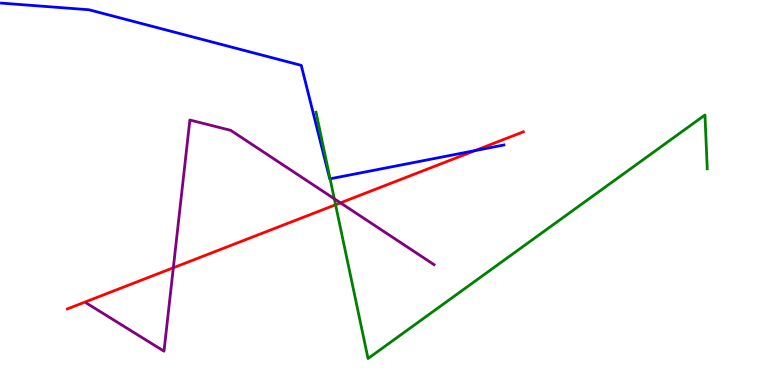[{'lines': ['blue', 'red'], 'intersections': [{'x': 6.13, 'y': 6.09}]}, {'lines': ['green', 'red'], 'intersections': [{'x': 4.33, 'y': 4.68}]}, {'lines': ['purple', 'red'], 'intersections': [{'x': 2.24, 'y': 3.04}, {'x': 4.39, 'y': 4.73}]}, {'lines': ['blue', 'green'], 'intersections': [{'x': 4.26, 'y': 5.36}]}, {'lines': ['blue', 'purple'], 'intersections': []}, {'lines': ['green', 'purple'], 'intersections': [{'x': 4.31, 'y': 4.84}]}]